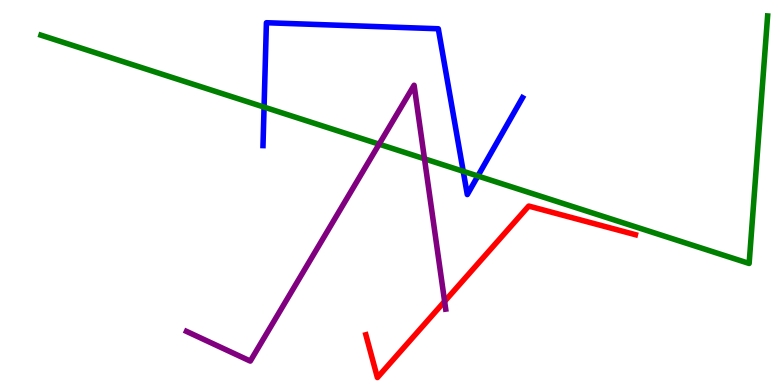[{'lines': ['blue', 'red'], 'intersections': []}, {'lines': ['green', 'red'], 'intersections': []}, {'lines': ['purple', 'red'], 'intersections': [{'x': 5.74, 'y': 2.17}]}, {'lines': ['blue', 'green'], 'intersections': [{'x': 3.41, 'y': 7.22}, {'x': 5.98, 'y': 5.55}, {'x': 6.17, 'y': 5.43}]}, {'lines': ['blue', 'purple'], 'intersections': []}, {'lines': ['green', 'purple'], 'intersections': [{'x': 4.89, 'y': 6.26}, {'x': 5.48, 'y': 5.88}]}]